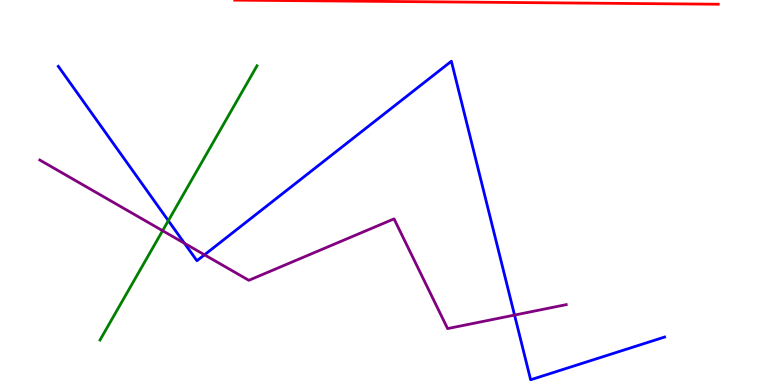[{'lines': ['blue', 'red'], 'intersections': []}, {'lines': ['green', 'red'], 'intersections': []}, {'lines': ['purple', 'red'], 'intersections': []}, {'lines': ['blue', 'green'], 'intersections': [{'x': 2.17, 'y': 4.27}]}, {'lines': ['blue', 'purple'], 'intersections': [{'x': 2.38, 'y': 3.68}, {'x': 2.64, 'y': 3.38}, {'x': 6.64, 'y': 1.82}]}, {'lines': ['green', 'purple'], 'intersections': [{'x': 2.1, 'y': 4.01}]}]